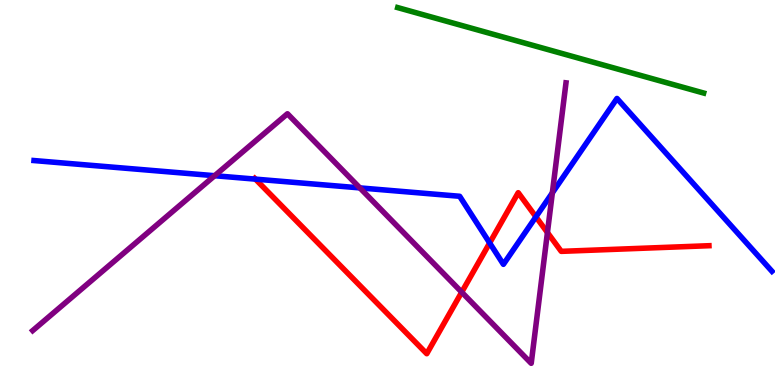[{'lines': ['blue', 'red'], 'intersections': [{'x': 3.3, 'y': 5.35}, {'x': 6.32, 'y': 3.69}, {'x': 6.92, 'y': 4.37}]}, {'lines': ['green', 'red'], 'intersections': []}, {'lines': ['purple', 'red'], 'intersections': [{'x': 5.96, 'y': 2.41}, {'x': 7.06, 'y': 3.96}]}, {'lines': ['blue', 'green'], 'intersections': []}, {'lines': ['blue', 'purple'], 'intersections': [{'x': 2.77, 'y': 5.44}, {'x': 4.64, 'y': 5.12}, {'x': 7.13, 'y': 4.99}]}, {'lines': ['green', 'purple'], 'intersections': []}]